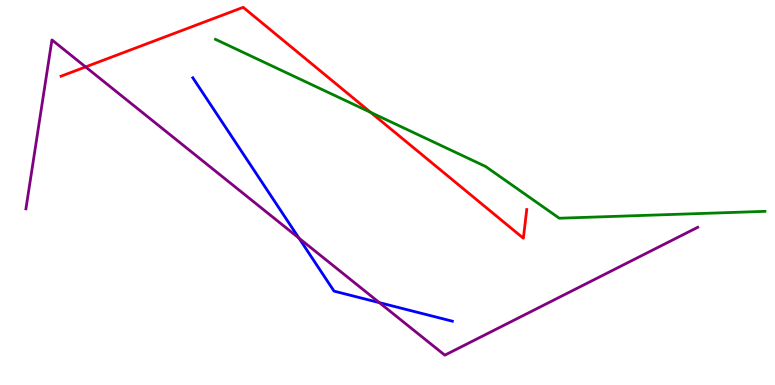[{'lines': ['blue', 'red'], 'intersections': []}, {'lines': ['green', 'red'], 'intersections': [{'x': 4.78, 'y': 7.08}]}, {'lines': ['purple', 'red'], 'intersections': [{'x': 1.1, 'y': 8.26}]}, {'lines': ['blue', 'green'], 'intersections': []}, {'lines': ['blue', 'purple'], 'intersections': [{'x': 3.86, 'y': 3.82}, {'x': 4.9, 'y': 2.14}]}, {'lines': ['green', 'purple'], 'intersections': []}]